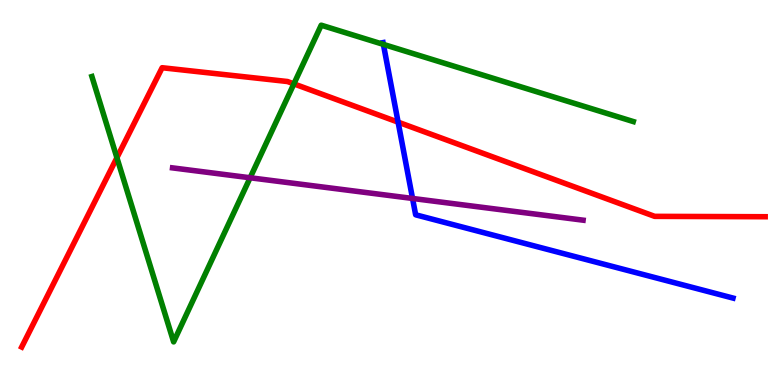[{'lines': ['blue', 'red'], 'intersections': [{'x': 5.14, 'y': 6.83}]}, {'lines': ['green', 'red'], 'intersections': [{'x': 1.51, 'y': 5.9}, {'x': 3.79, 'y': 7.82}]}, {'lines': ['purple', 'red'], 'intersections': []}, {'lines': ['blue', 'green'], 'intersections': [{'x': 4.95, 'y': 8.85}]}, {'lines': ['blue', 'purple'], 'intersections': [{'x': 5.32, 'y': 4.85}]}, {'lines': ['green', 'purple'], 'intersections': [{'x': 3.23, 'y': 5.38}]}]